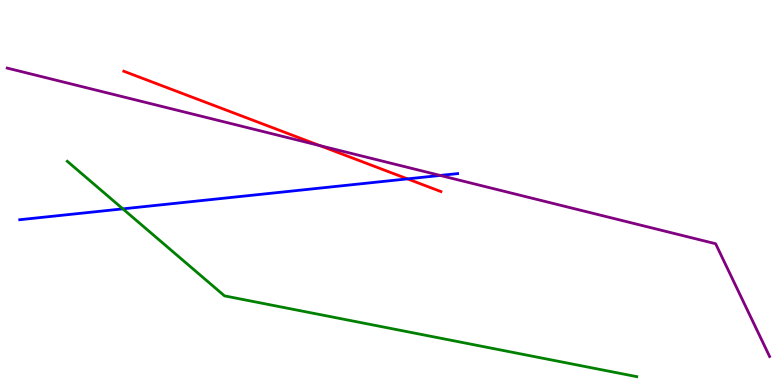[{'lines': ['blue', 'red'], 'intersections': [{'x': 5.26, 'y': 5.35}]}, {'lines': ['green', 'red'], 'intersections': []}, {'lines': ['purple', 'red'], 'intersections': [{'x': 4.13, 'y': 6.22}]}, {'lines': ['blue', 'green'], 'intersections': [{'x': 1.59, 'y': 4.58}]}, {'lines': ['blue', 'purple'], 'intersections': [{'x': 5.68, 'y': 5.44}]}, {'lines': ['green', 'purple'], 'intersections': []}]